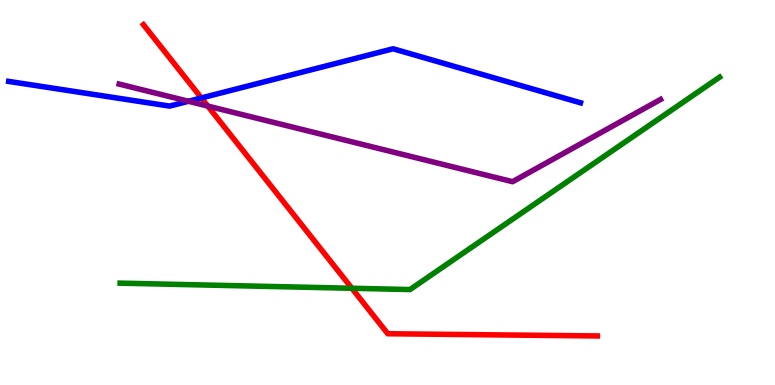[{'lines': ['blue', 'red'], 'intersections': [{'x': 2.6, 'y': 7.46}]}, {'lines': ['green', 'red'], 'intersections': [{'x': 4.54, 'y': 2.51}]}, {'lines': ['purple', 'red'], 'intersections': [{'x': 2.68, 'y': 7.24}]}, {'lines': ['blue', 'green'], 'intersections': []}, {'lines': ['blue', 'purple'], 'intersections': [{'x': 2.43, 'y': 7.37}]}, {'lines': ['green', 'purple'], 'intersections': []}]